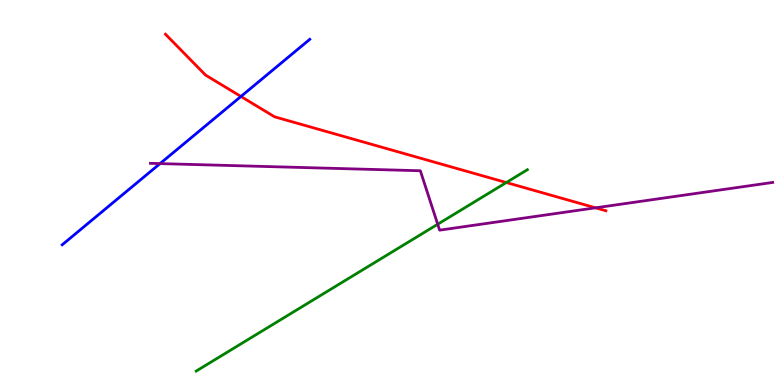[{'lines': ['blue', 'red'], 'intersections': [{'x': 3.11, 'y': 7.49}]}, {'lines': ['green', 'red'], 'intersections': [{'x': 6.53, 'y': 5.26}]}, {'lines': ['purple', 'red'], 'intersections': [{'x': 7.68, 'y': 4.6}]}, {'lines': ['blue', 'green'], 'intersections': []}, {'lines': ['blue', 'purple'], 'intersections': [{'x': 2.07, 'y': 5.75}]}, {'lines': ['green', 'purple'], 'intersections': [{'x': 5.65, 'y': 4.18}]}]